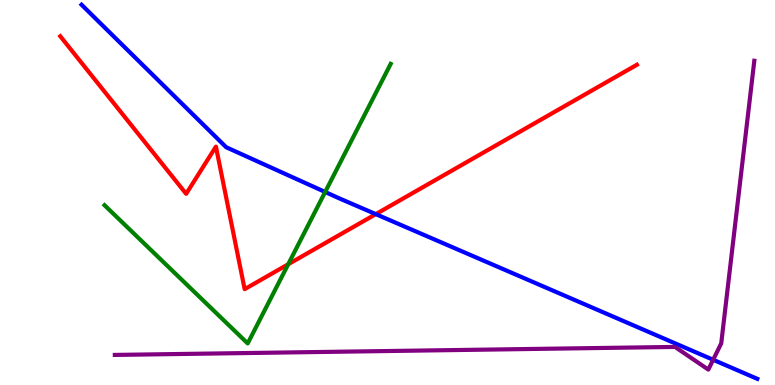[{'lines': ['blue', 'red'], 'intersections': [{'x': 4.85, 'y': 4.44}]}, {'lines': ['green', 'red'], 'intersections': [{'x': 3.72, 'y': 3.14}]}, {'lines': ['purple', 'red'], 'intersections': []}, {'lines': ['blue', 'green'], 'intersections': [{'x': 4.2, 'y': 5.01}]}, {'lines': ['blue', 'purple'], 'intersections': [{'x': 9.2, 'y': 0.655}]}, {'lines': ['green', 'purple'], 'intersections': []}]